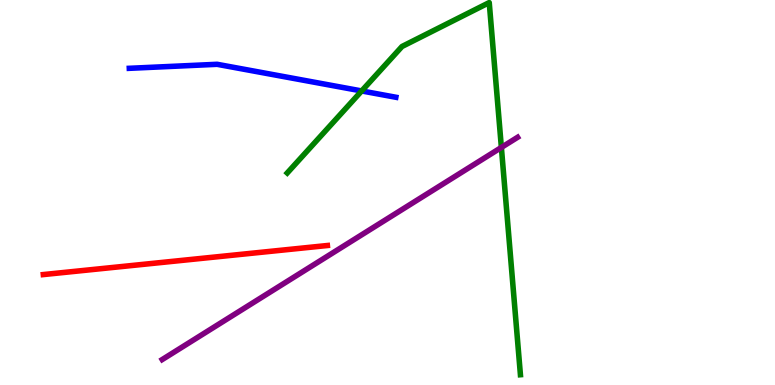[{'lines': ['blue', 'red'], 'intersections': []}, {'lines': ['green', 'red'], 'intersections': []}, {'lines': ['purple', 'red'], 'intersections': []}, {'lines': ['blue', 'green'], 'intersections': [{'x': 4.67, 'y': 7.64}]}, {'lines': ['blue', 'purple'], 'intersections': []}, {'lines': ['green', 'purple'], 'intersections': [{'x': 6.47, 'y': 6.17}]}]